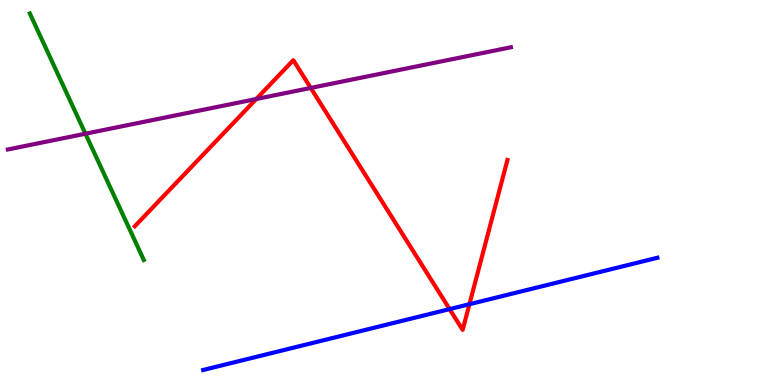[{'lines': ['blue', 'red'], 'intersections': [{'x': 5.8, 'y': 1.97}, {'x': 6.06, 'y': 2.1}]}, {'lines': ['green', 'red'], 'intersections': []}, {'lines': ['purple', 'red'], 'intersections': [{'x': 3.31, 'y': 7.43}, {'x': 4.01, 'y': 7.72}]}, {'lines': ['blue', 'green'], 'intersections': []}, {'lines': ['blue', 'purple'], 'intersections': []}, {'lines': ['green', 'purple'], 'intersections': [{'x': 1.1, 'y': 6.53}]}]